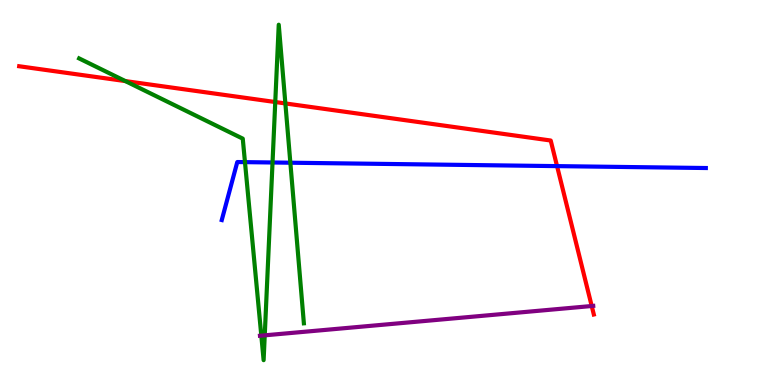[{'lines': ['blue', 'red'], 'intersections': [{'x': 7.19, 'y': 5.69}]}, {'lines': ['green', 'red'], 'intersections': [{'x': 1.62, 'y': 7.89}, {'x': 3.55, 'y': 7.35}, {'x': 3.68, 'y': 7.31}]}, {'lines': ['purple', 'red'], 'intersections': [{'x': 7.64, 'y': 2.05}]}, {'lines': ['blue', 'green'], 'intersections': [{'x': 3.16, 'y': 5.79}, {'x': 3.52, 'y': 5.78}, {'x': 3.75, 'y': 5.77}]}, {'lines': ['blue', 'purple'], 'intersections': []}, {'lines': ['green', 'purple'], 'intersections': [{'x': 3.37, 'y': 1.28}, {'x': 3.42, 'y': 1.29}]}]